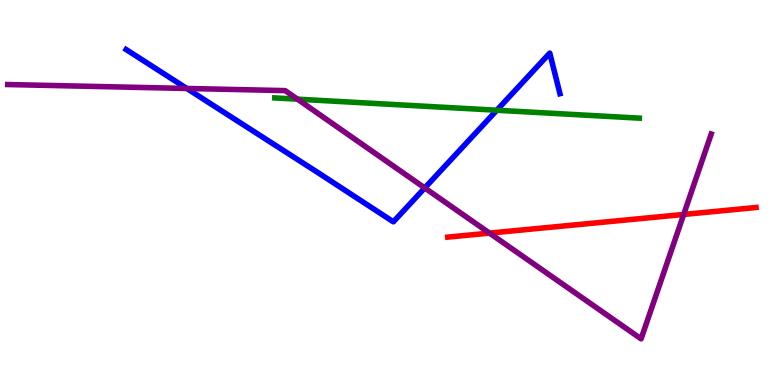[{'lines': ['blue', 'red'], 'intersections': []}, {'lines': ['green', 'red'], 'intersections': []}, {'lines': ['purple', 'red'], 'intersections': [{'x': 6.32, 'y': 3.95}, {'x': 8.82, 'y': 4.43}]}, {'lines': ['blue', 'green'], 'intersections': [{'x': 6.41, 'y': 7.14}]}, {'lines': ['blue', 'purple'], 'intersections': [{'x': 2.41, 'y': 7.7}, {'x': 5.48, 'y': 5.12}]}, {'lines': ['green', 'purple'], 'intersections': [{'x': 3.84, 'y': 7.42}]}]